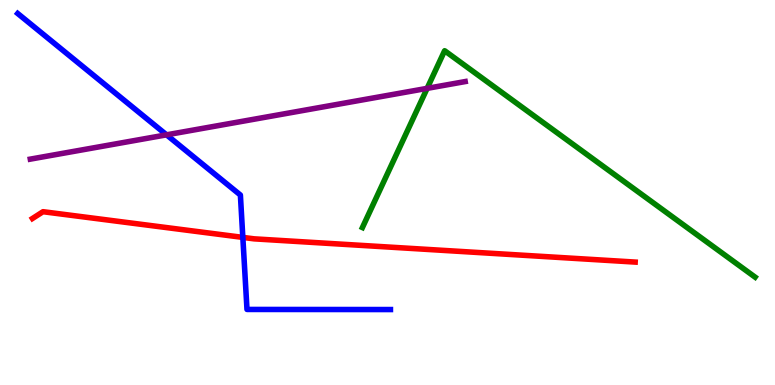[{'lines': ['blue', 'red'], 'intersections': [{'x': 3.13, 'y': 3.83}]}, {'lines': ['green', 'red'], 'intersections': []}, {'lines': ['purple', 'red'], 'intersections': []}, {'lines': ['blue', 'green'], 'intersections': []}, {'lines': ['blue', 'purple'], 'intersections': [{'x': 2.15, 'y': 6.5}]}, {'lines': ['green', 'purple'], 'intersections': [{'x': 5.51, 'y': 7.7}]}]